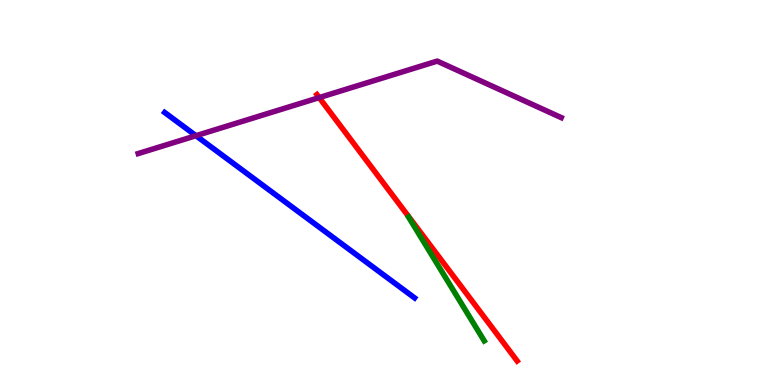[{'lines': ['blue', 'red'], 'intersections': []}, {'lines': ['green', 'red'], 'intersections': []}, {'lines': ['purple', 'red'], 'intersections': [{'x': 4.12, 'y': 7.46}]}, {'lines': ['blue', 'green'], 'intersections': []}, {'lines': ['blue', 'purple'], 'intersections': [{'x': 2.53, 'y': 6.48}]}, {'lines': ['green', 'purple'], 'intersections': []}]